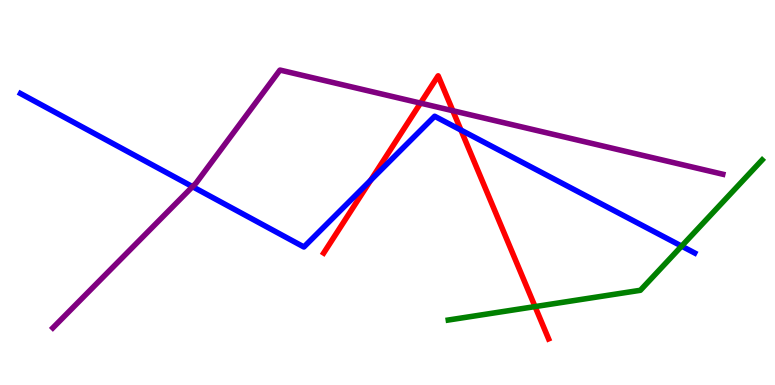[{'lines': ['blue', 'red'], 'intersections': [{'x': 4.78, 'y': 5.32}, {'x': 5.95, 'y': 6.62}]}, {'lines': ['green', 'red'], 'intersections': [{'x': 6.9, 'y': 2.04}]}, {'lines': ['purple', 'red'], 'intersections': [{'x': 5.43, 'y': 7.32}, {'x': 5.84, 'y': 7.12}]}, {'lines': ['blue', 'green'], 'intersections': [{'x': 8.8, 'y': 3.61}]}, {'lines': ['blue', 'purple'], 'intersections': [{'x': 2.48, 'y': 5.15}]}, {'lines': ['green', 'purple'], 'intersections': []}]